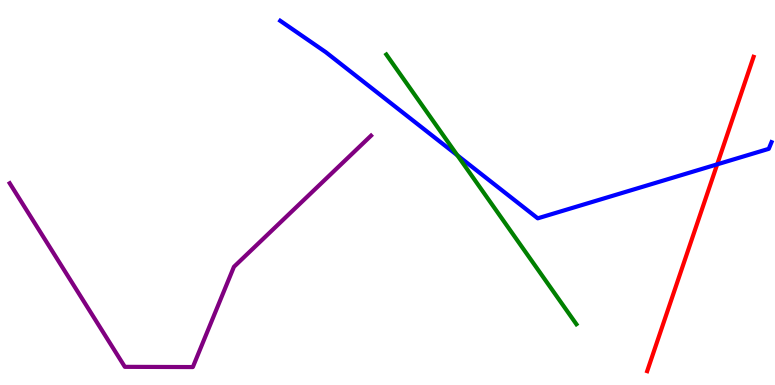[{'lines': ['blue', 'red'], 'intersections': [{'x': 9.25, 'y': 5.73}]}, {'lines': ['green', 'red'], 'intersections': []}, {'lines': ['purple', 'red'], 'intersections': []}, {'lines': ['blue', 'green'], 'intersections': [{'x': 5.9, 'y': 5.97}]}, {'lines': ['blue', 'purple'], 'intersections': []}, {'lines': ['green', 'purple'], 'intersections': []}]